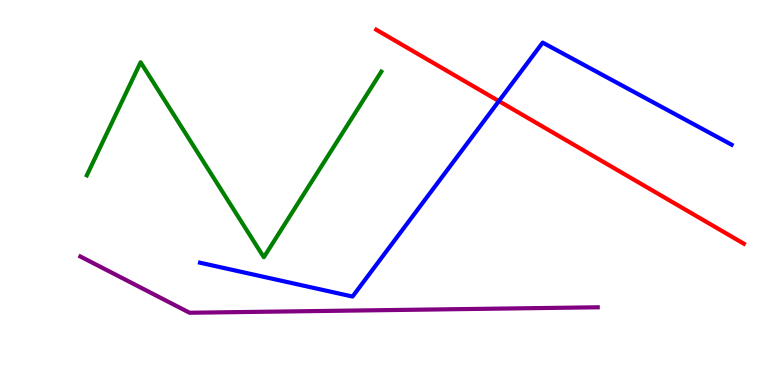[{'lines': ['blue', 'red'], 'intersections': [{'x': 6.44, 'y': 7.37}]}, {'lines': ['green', 'red'], 'intersections': []}, {'lines': ['purple', 'red'], 'intersections': []}, {'lines': ['blue', 'green'], 'intersections': []}, {'lines': ['blue', 'purple'], 'intersections': []}, {'lines': ['green', 'purple'], 'intersections': []}]